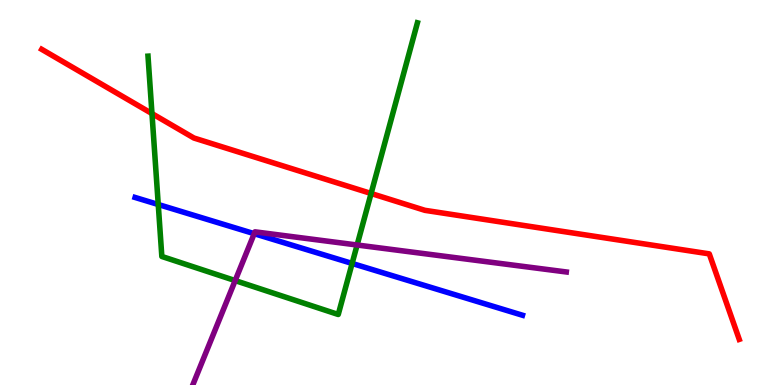[{'lines': ['blue', 'red'], 'intersections': []}, {'lines': ['green', 'red'], 'intersections': [{'x': 1.96, 'y': 7.05}, {'x': 4.79, 'y': 4.97}]}, {'lines': ['purple', 'red'], 'intersections': []}, {'lines': ['blue', 'green'], 'intersections': [{'x': 2.04, 'y': 4.69}, {'x': 4.54, 'y': 3.16}]}, {'lines': ['blue', 'purple'], 'intersections': [{'x': 3.28, 'y': 3.93}]}, {'lines': ['green', 'purple'], 'intersections': [{'x': 3.03, 'y': 2.71}, {'x': 4.61, 'y': 3.64}]}]